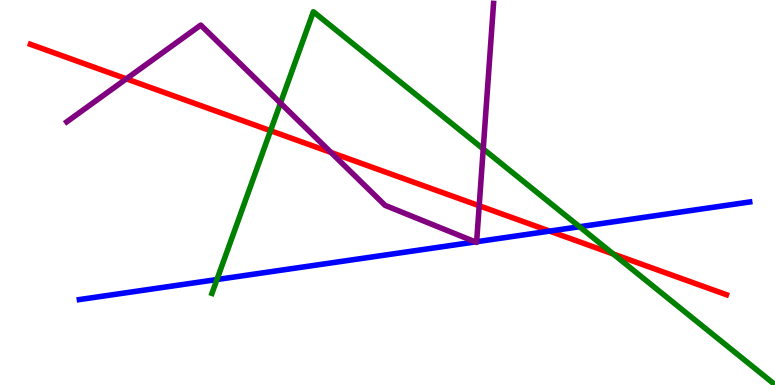[{'lines': ['blue', 'red'], 'intersections': [{'x': 7.09, 'y': 4.0}]}, {'lines': ['green', 'red'], 'intersections': [{'x': 3.49, 'y': 6.61}, {'x': 7.91, 'y': 3.4}]}, {'lines': ['purple', 'red'], 'intersections': [{'x': 1.63, 'y': 7.95}, {'x': 4.27, 'y': 6.04}, {'x': 6.18, 'y': 4.66}]}, {'lines': ['blue', 'green'], 'intersections': [{'x': 2.8, 'y': 2.74}, {'x': 7.48, 'y': 4.11}]}, {'lines': ['blue', 'purple'], 'intersections': [{'x': 6.13, 'y': 3.72}, {'x': 6.15, 'y': 3.72}]}, {'lines': ['green', 'purple'], 'intersections': [{'x': 3.62, 'y': 7.32}, {'x': 6.24, 'y': 6.13}]}]